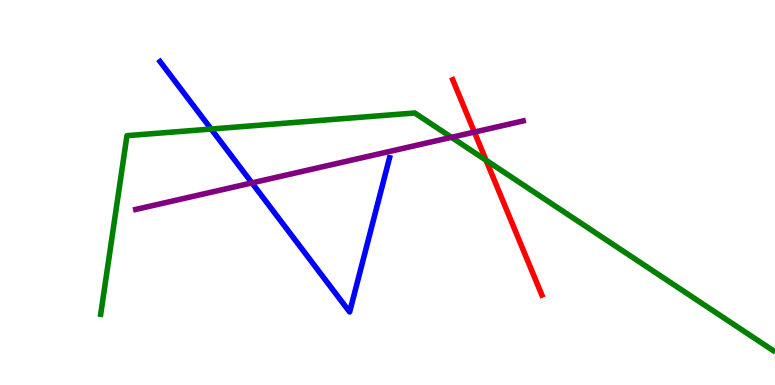[{'lines': ['blue', 'red'], 'intersections': []}, {'lines': ['green', 'red'], 'intersections': [{'x': 6.27, 'y': 5.84}]}, {'lines': ['purple', 'red'], 'intersections': [{'x': 6.12, 'y': 6.57}]}, {'lines': ['blue', 'green'], 'intersections': [{'x': 2.72, 'y': 6.65}]}, {'lines': ['blue', 'purple'], 'intersections': [{'x': 3.25, 'y': 5.25}]}, {'lines': ['green', 'purple'], 'intersections': [{'x': 5.83, 'y': 6.43}]}]